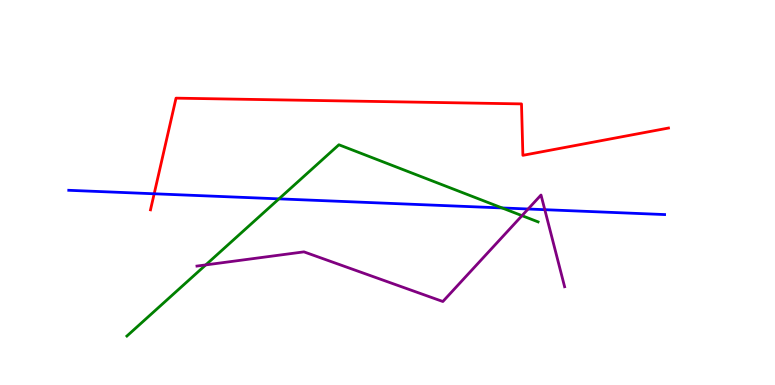[{'lines': ['blue', 'red'], 'intersections': [{'x': 1.99, 'y': 4.97}]}, {'lines': ['green', 'red'], 'intersections': []}, {'lines': ['purple', 'red'], 'intersections': []}, {'lines': ['blue', 'green'], 'intersections': [{'x': 3.6, 'y': 4.83}, {'x': 6.48, 'y': 4.6}]}, {'lines': ['blue', 'purple'], 'intersections': [{'x': 6.81, 'y': 4.57}, {'x': 7.03, 'y': 4.55}]}, {'lines': ['green', 'purple'], 'intersections': [{'x': 2.65, 'y': 3.12}, {'x': 6.74, 'y': 4.4}]}]